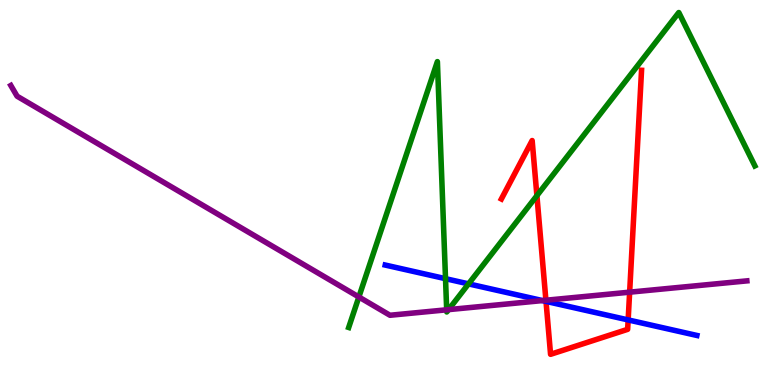[{'lines': ['blue', 'red'], 'intersections': [{'x': 7.05, 'y': 2.17}, {'x': 8.11, 'y': 1.69}]}, {'lines': ['green', 'red'], 'intersections': [{'x': 6.93, 'y': 4.92}]}, {'lines': ['purple', 'red'], 'intersections': [{'x': 7.04, 'y': 2.2}, {'x': 8.12, 'y': 2.41}]}, {'lines': ['blue', 'green'], 'intersections': [{'x': 5.75, 'y': 2.76}, {'x': 6.05, 'y': 2.63}]}, {'lines': ['blue', 'purple'], 'intersections': [{'x': 7.0, 'y': 2.19}]}, {'lines': ['green', 'purple'], 'intersections': [{'x': 4.63, 'y': 2.29}, {'x': 5.76, 'y': 1.95}, {'x': 5.79, 'y': 1.96}]}]